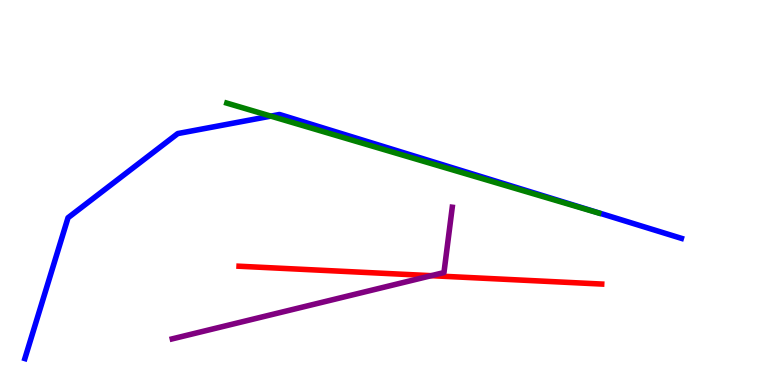[{'lines': ['blue', 'red'], 'intersections': []}, {'lines': ['green', 'red'], 'intersections': []}, {'lines': ['purple', 'red'], 'intersections': [{'x': 5.56, 'y': 2.84}]}, {'lines': ['blue', 'green'], 'intersections': [{'x': 3.49, 'y': 6.98}]}, {'lines': ['blue', 'purple'], 'intersections': []}, {'lines': ['green', 'purple'], 'intersections': []}]